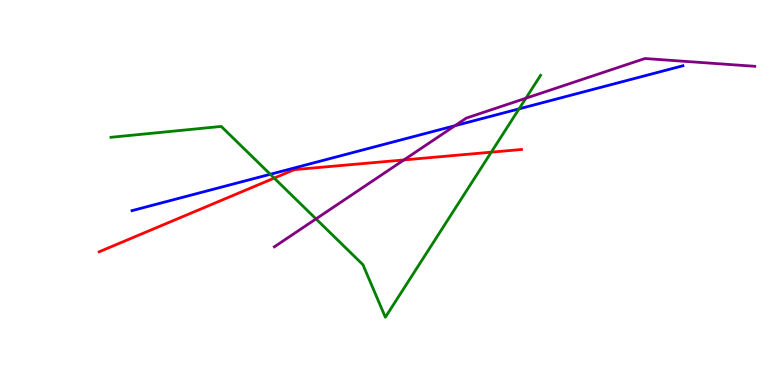[{'lines': ['blue', 'red'], 'intersections': []}, {'lines': ['green', 'red'], 'intersections': [{'x': 3.54, 'y': 5.37}, {'x': 6.34, 'y': 6.05}]}, {'lines': ['purple', 'red'], 'intersections': [{'x': 5.21, 'y': 5.85}]}, {'lines': ['blue', 'green'], 'intersections': [{'x': 3.49, 'y': 5.47}, {'x': 6.7, 'y': 7.17}]}, {'lines': ['blue', 'purple'], 'intersections': [{'x': 5.87, 'y': 6.73}]}, {'lines': ['green', 'purple'], 'intersections': [{'x': 4.08, 'y': 4.31}, {'x': 6.79, 'y': 7.45}]}]